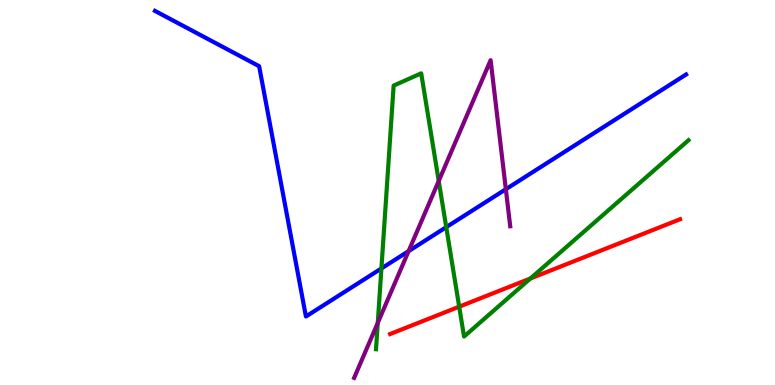[{'lines': ['blue', 'red'], 'intersections': []}, {'lines': ['green', 'red'], 'intersections': [{'x': 5.93, 'y': 2.03}, {'x': 6.84, 'y': 2.77}]}, {'lines': ['purple', 'red'], 'intersections': []}, {'lines': ['blue', 'green'], 'intersections': [{'x': 4.92, 'y': 3.03}, {'x': 5.76, 'y': 4.1}]}, {'lines': ['blue', 'purple'], 'intersections': [{'x': 5.27, 'y': 3.48}, {'x': 6.53, 'y': 5.09}]}, {'lines': ['green', 'purple'], 'intersections': [{'x': 4.87, 'y': 1.61}, {'x': 5.66, 'y': 5.3}]}]